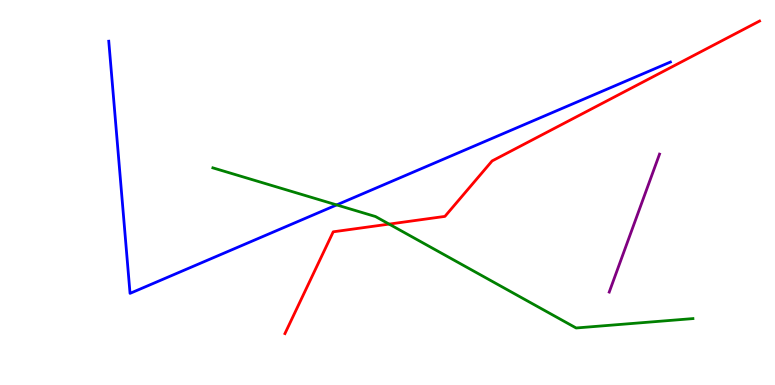[{'lines': ['blue', 'red'], 'intersections': []}, {'lines': ['green', 'red'], 'intersections': [{'x': 5.02, 'y': 4.18}]}, {'lines': ['purple', 'red'], 'intersections': []}, {'lines': ['blue', 'green'], 'intersections': [{'x': 4.34, 'y': 4.68}]}, {'lines': ['blue', 'purple'], 'intersections': []}, {'lines': ['green', 'purple'], 'intersections': []}]